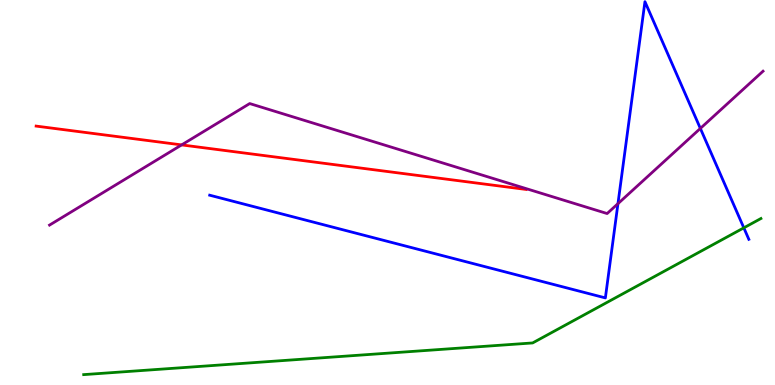[{'lines': ['blue', 'red'], 'intersections': []}, {'lines': ['green', 'red'], 'intersections': []}, {'lines': ['purple', 'red'], 'intersections': [{'x': 2.34, 'y': 6.24}]}, {'lines': ['blue', 'green'], 'intersections': [{'x': 9.6, 'y': 4.08}]}, {'lines': ['blue', 'purple'], 'intersections': [{'x': 7.97, 'y': 4.71}, {'x': 9.04, 'y': 6.66}]}, {'lines': ['green', 'purple'], 'intersections': []}]